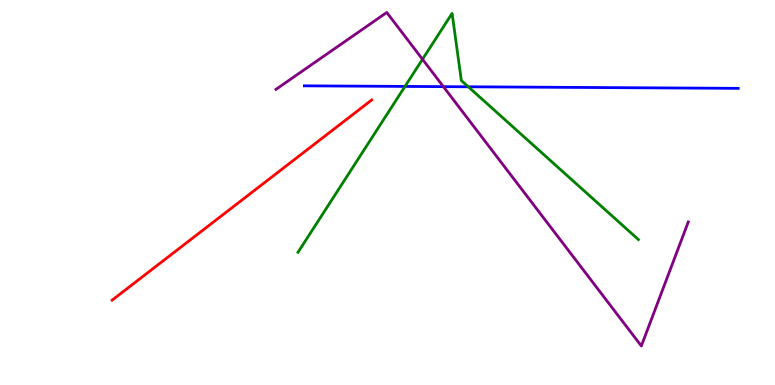[{'lines': ['blue', 'red'], 'intersections': []}, {'lines': ['green', 'red'], 'intersections': []}, {'lines': ['purple', 'red'], 'intersections': []}, {'lines': ['blue', 'green'], 'intersections': [{'x': 5.23, 'y': 7.76}, {'x': 6.04, 'y': 7.75}]}, {'lines': ['blue', 'purple'], 'intersections': [{'x': 5.72, 'y': 7.75}]}, {'lines': ['green', 'purple'], 'intersections': [{'x': 5.45, 'y': 8.46}]}]